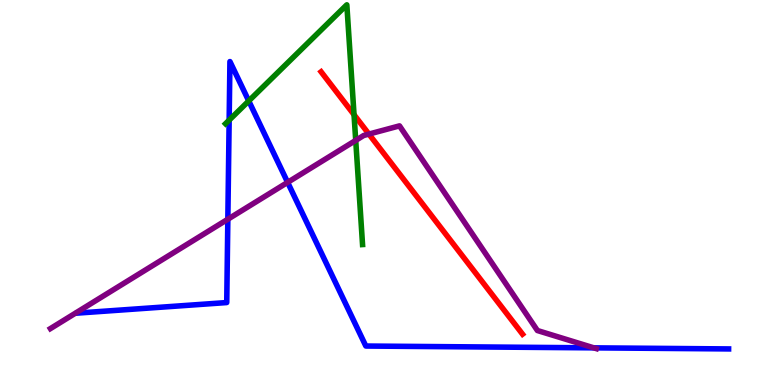[{'lines': ['blue', 'red'], 'intersections': []}, {'lines': ['green', 'red'], 'intersections': [{'x': 4.57, 'y': 7.02}]}, {'lines': ['purple', 'red'], 'intersections': [{'x': 4.76, 'y': 6.52}]}, {'lines': ['blue', 'green'], 'intersections': [{'x': 2.96, 'y': 6.88}, {'x': 3.21, 'y': 7.38}]}, {'lines': ['blue', 'purple'], 'intersections': [{'x': 2.94, 'y': 4.31}, {'x': 3.71, 'y': 5.26}, {'x': 7.66, 'y': 0.965}]}, {'lines': ['green', 'purple'], 'intersections': [{'x': 4.59, 'y': 6.35}]}]